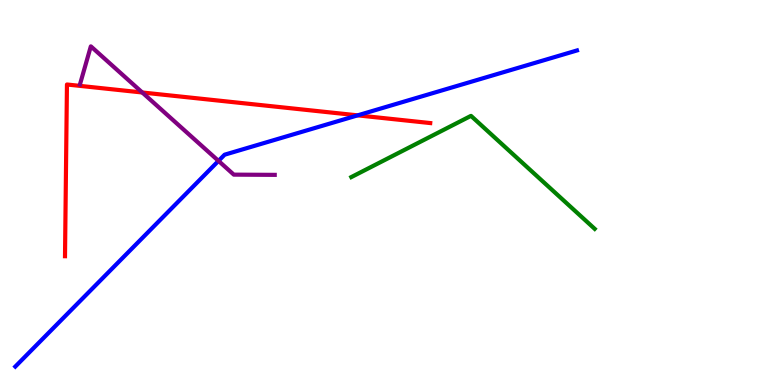[{'lines': ['blue', 'red'], 'intersections': [{'x': 4.61, 'y': 7.0}]}, {'lines': ['green', 'red'], 'intersections': []}, {'lines': ['purple', 'red'], 'intersections': [{'x': 1.84, 'y': 7.6}]}, {'lines': ['blue', 'green'], 'intersections': []}, {'lines': ['blue', 'purple'], 'intersections': [{'x': 2.82, 'y': 5.82}]}, {'lines': ['green', 'purple'], 'intersections': []}]